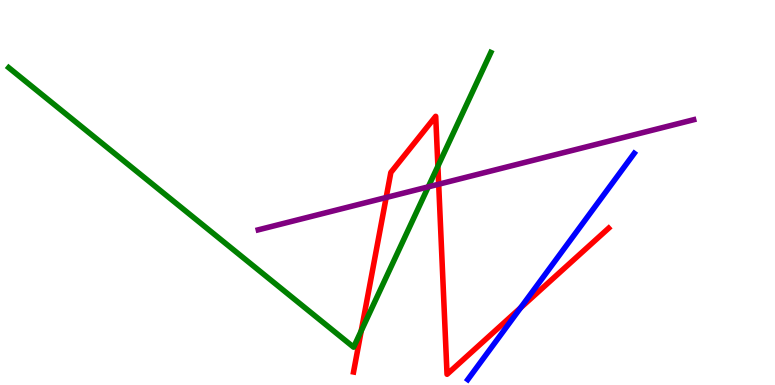[{'lines': ['blue', 'red'], 'intersections': [{'x': 6.72, 'y': 2.01}]}, {'lines': ['green', 'red'], 'intersections': [{'x': 4.66, 'y': 1.41}, {'x': 5.65, 'y': 5.68}]}, {'lines': ['purple', 'red'], 'intersections': [{'x': 4.98, 'y': 4.87}, {'x': 5.66, 'y': 5.22}]}, {'lines': ['blue', 'green'], 'intersections': []}, {'lines': ['blue', 'purple'], 'intersections': []}, {'lines': ['green', 'purple'], 'intersections': [{'x': 5.53, 'y': 5.15}]}]